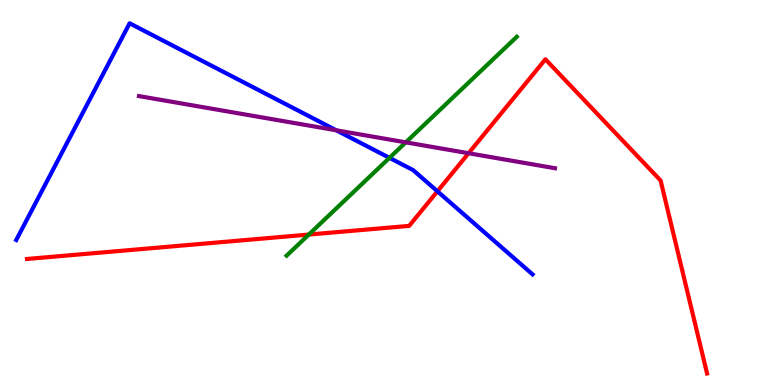[{'lines': ['blue', 'red'], 'intersections': [{'x': 5.64, 'y': 5.03}]}, {'lines': ['green', 'red'], 'intersections': [{'x': 3.98, 'y': 3.91}]}, {'lines': ['purple', 'red'], 'intersections': [{'x': 6.05, 'y': 6.02}]}, {'lines': ['blue', 'green'], 'intersections': [{'x': 5.03, 'y': 5.9}]}, {'lines': ['blue', 'purple'], 'intersections': [{'x': 4.34, 'y': 6.62}]}, {'lines': ['green', 'purple'], 'intersections': [{'x': 5.24, 'y': 6.3}]}]